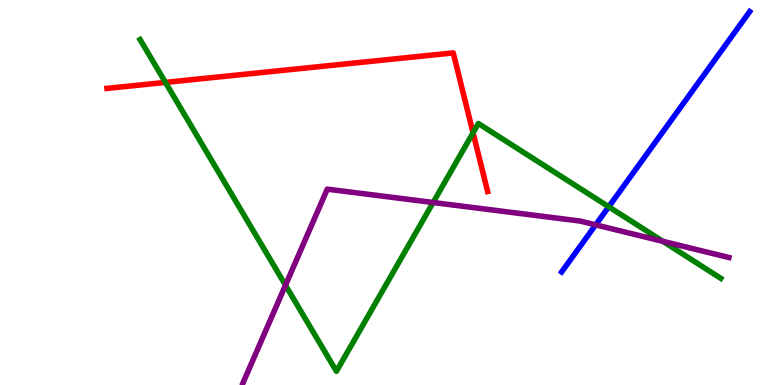[{'lines': ['blue', 'red'], 'intersections': []}, {'lines': ['green', 'red'], 'intersections': [{'x': 2.13, 'y': 7.86}, {'x': 6.1, 'y': 6.55}]}, {'lines': ['purple', 'red'], 'intersections': []}, {'lines': ['blue', 'green'], 'intersections': [{'x': 7.85, 'y': 4.63}]}, {'lines': ['blue', 'purple'], 'intersections': [{'x': 7.69, 'y': 4.16}]}, {'lines': ['green', 'purple'], 'intersections': [{'x': 3.68, 'y': 2.59}, {'x': 5.59, 'y': 4.74}, {'x': 8.55, 'y': 3.73}]}]